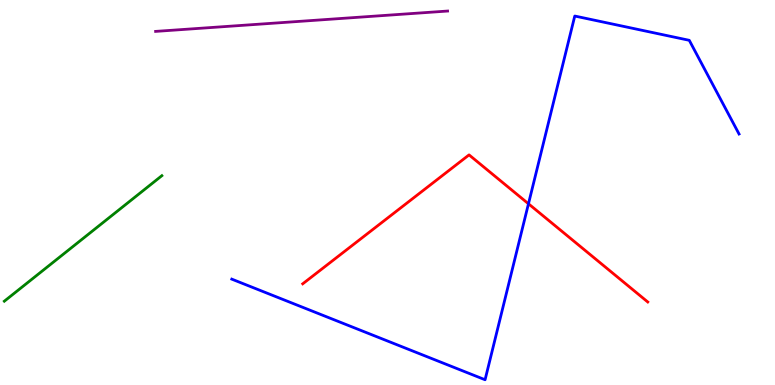[{'lines': ['blue', 'red'], 'intersections': [{'x': 6.82, 'y': 4.71}]}, {'lines': ['green', 'red'], 'intersections': []}, {'lines': ['purple', 'red'], 'intersections': []}, {'lines': ['blue', 'green'], 'intersections': []}, {'lines': ['blue', 'purple'], 'intersections': []}, {'lines': ['green', 'purple'], 'intersections': []}]